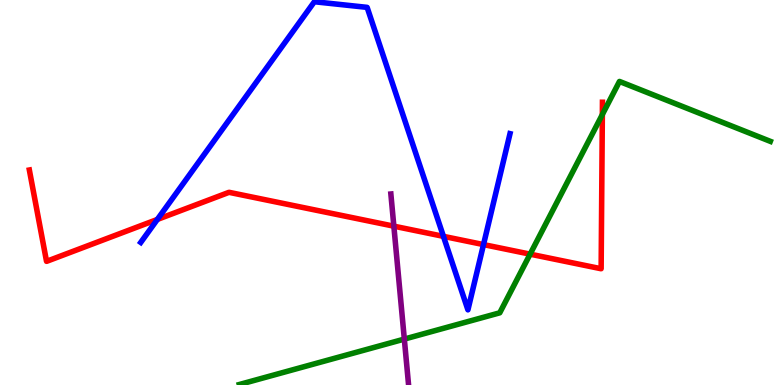[{'lines': ['blue', 'red'], 'intersections': [{'x': 2.03, 'y': 4.3}, {'x': 5.72, 'y': 3.86}, {'x': 6.24, 'y': 3.65}]}, {'lines': ['green', 'red'], 'intersections': [{'x': 6.84, 'y': 3.4}, {'x': 7.77, 'y': 7.02}]}, {'lines': ['purple', 'red'], 'intersections': [{'x': 5.08, 'y': 4.13}]}, {'lines': ['blue', 'green'], 'intersections': []}, {'lines': ['blue', 'purple'], 'intersections': []}, {'lines': ['green', 'purple'], 'intersections': [{'x': 5.22, 'y': 1.19}]}]